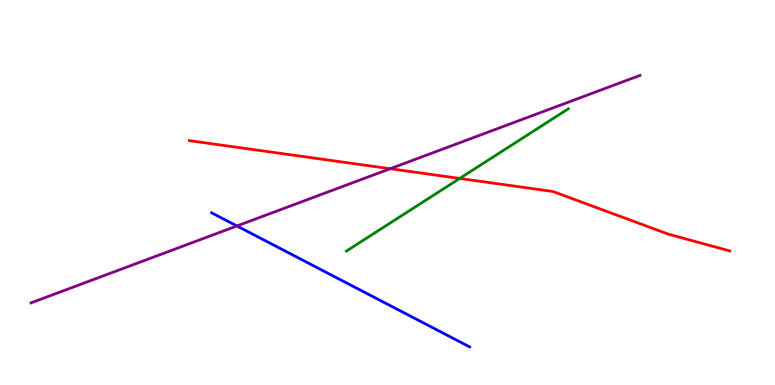[{'lines': ['blue', 'red'], 'intersections': []}, {'lines': ['green', 'red'], 'intersections': [{'x': 5.93, 'y': 5.37}]}, {'lines': ['purple', 'red'], 'intersections': [{'x': 5.03, 'y': 5.62}]}, {'lines': ['blue', 'green'], 'intersections': []}, {'lines': ['blue', 'purple'], 'intersections': [{'x': 3.06, 'y': 4.13}]}, {'lines': ['green', 'purple'], 'intersections': []}]